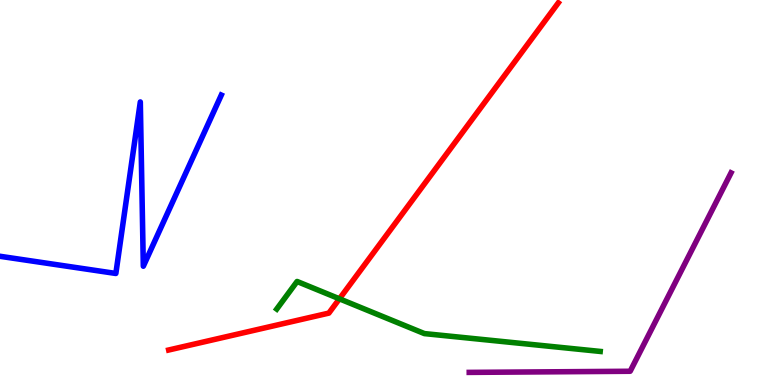[{'lines': ['blue', 'red'], 'intersections': []}, {'lines': ['green', 'red'], 'intersections': [{'x': 4.38, 'y': 2.24}]}, {'lines': ['purple', 'red'], 'intersections': []}, {'lines': ['blue', 'green'], 'intersections': []}, {'lines': ['blue', 'purple'], 'intersections': []}, {'lines': ['green', 'purple'], 'intersections': []}]